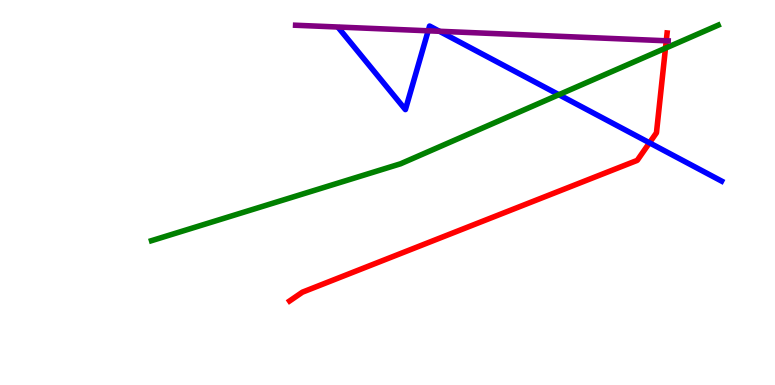[{'lines': ['blue', 'red'], 'intersections': [{'x': 8.38, 'y': 6.29}]}, {'lines': ['green', 'red'], 'intersections': [{'x': 8.59, 'y': 8.75}]}, {'lines': ['purple', 'red'], 'intersections': [{'x': 8.6, 'y': 8.94}]}, {'lines': ['blue', 'green'], 'intersections': [{'x': 7.21, 'y': 7.54}]}, {'lines': ['blue', 'purple'], 'intersections': [{'x': 5.52, 'y': 9.2}, {'x': 5.67, 'y': 9.19}]}, {'lines': ['green', 'purple'], 'intersections': []}]